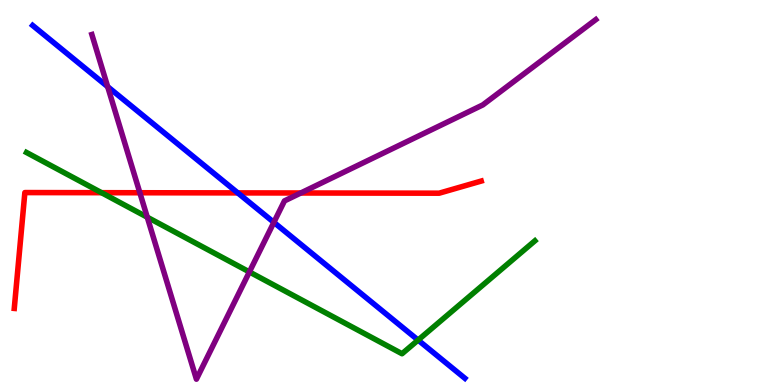[{'lines': ['blue', 'red'], 'intersections': [{'x': 3.07, 'y': 4.99}]}, {'lines': ['green', 'red'], 'intersections': [{'x': 1.31, 'y': 5.0}]}, {'lines': ['purple', 'red'], 'intersections': [{'x': 1.8, 'y': 4.99}, {'x': 3.88, 'y': 4.99}]}, {'lines': ['blue', 'green'], 'intersections': [{'x': 5.39, 'y': 1.17}]}, {'lines': ['blue', 'purple'], 'intersections': [{'x': 1.39, 'y': 7.75}, {'x': 3.53, 'y': 4.22}]}, {'lines': ['green', 'purple'], 'intersections': [{'x': 1.9, 'y': 4.36}, {'x': 3.22, 'y': 2.94}]}]